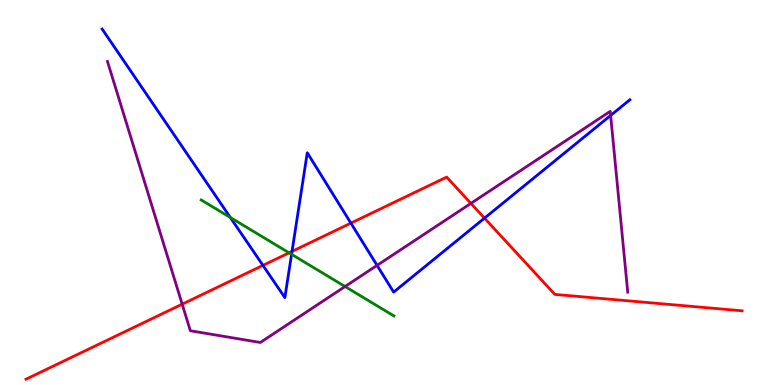[{'lines': ['blue', 'red'], 'intersections': [{'x': 3.39, 'y': 3.11}, {'x': 3.77, 'y': 3.47}, {'x': 4.53, 'y': 4.2}, {'x': 6.25, 'y': 4.33}]}, {'lines': ['green', 'red'], 'intersections': [{'x': 3.73, 'y': 3.43}]}, {'lines': ['purple', 'red'], 'intersections': [{'x': 2.35, 'y': 2.1}, {'x': 6.08, 'y': 4.72}]}, {'lines': ['blue', 'green'], 'intersections': [{'x': 2.97, 'y': 4.35}, {'x': 3.76, 'y': 3.39}]}, {'lines': ['blue', 'purple'], 'intersections': [{'x': 4.87, 'y': 3.11}, {'x': 7.88, 'y': 7.0}]}, {'lines': ['green', 'purple'], 'intersections': [{'x': 4.45, 'y': 2.56}]}]